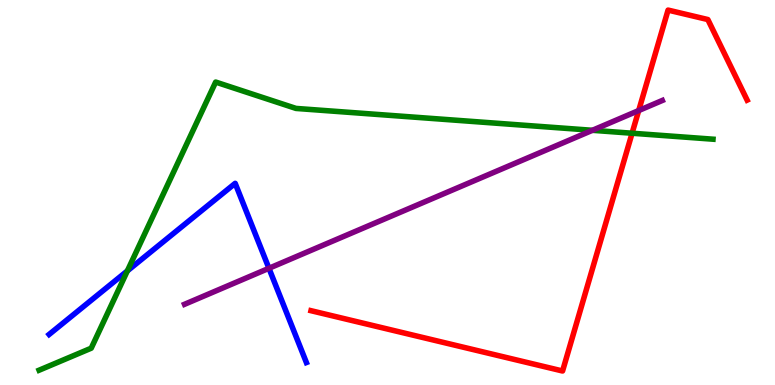[{'lines': ['blue', 'red'], 'intersections': []}, {'lines': ['green', 'red'], 'intersections': [{'x': 8.16, 'y': 6.54}]}, {'lines': ['purple', 'red'], 'intersections': [{'x': 8.24, 'y': 7.13}]}, {'lines': ['blue', 'green'], 'intersections': [{'x': 1.64, 'y': 2.96}]}, {'lines': ['blue', 'purple'], 'intersections': [{'x': 3.47, 'y': 3.03}]}, {'lines': ['green', 'purple'], 'intersections': [{'x': 7.64, 'y': 6.62}]}]